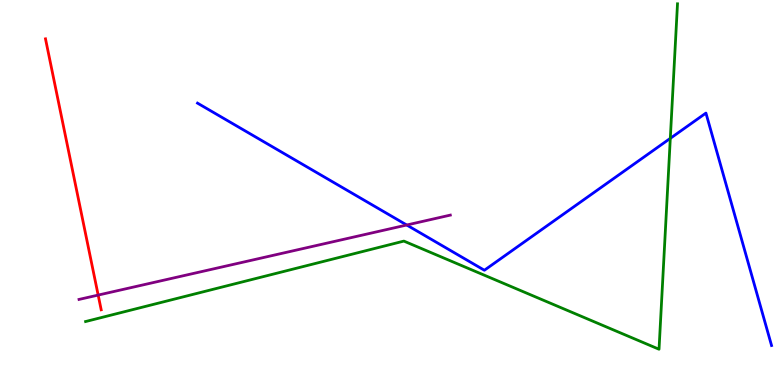[{'lines': ['blue', 'red'], 'intersections': []}, {'lines': ['green', 'red'], 'intersections': []}, {'lines': ['purple', 'red'], 'intersections': [{'x': 1.27, 'y': 2.34}]}, {'lines': ['blue', 'green'], 'intersections': [{'x': 8.65, 'y': 6.41}]}, {'lines': ['blue', 'purple'], 'intersections': [{'x': 5.25, 'y': 4.16}]}, {'lines': ['green', 'purple'], 'intersections': []}]